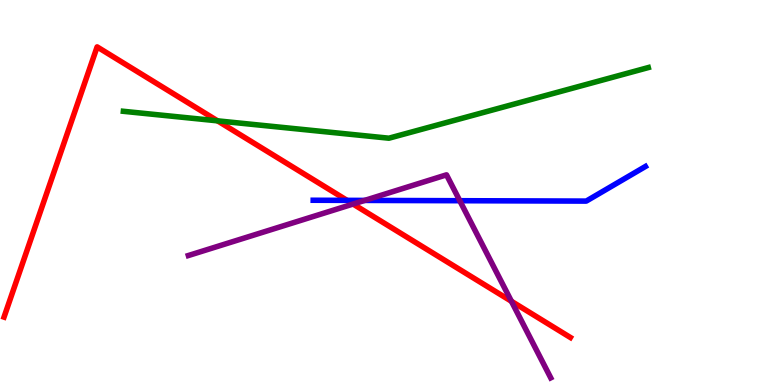[{'lines': ['blue', 'red'], 'intersections': [{'x': 4.48, 'y': 4.8}]}, {'lines': ['green', 'red'], 'intersections': [{'x': 2.81, 'y': 6.86}]}, {'lines': ['purple', 'red'], 'intersections': [{'x': 4.56, 'y': 4.7}, {'x': 6.6, 'y': 2.17}]}, {'lines': ['blue', 'green'], 'intersections': []}, {'lines': ['blue', 'purple'], 'intersections': [{'x': 4.71, 'y': 4.79}, {'x': 5.93, 'y': 4.79}]}, {'lines': ['green', 'purple'], 'intersections': []}]